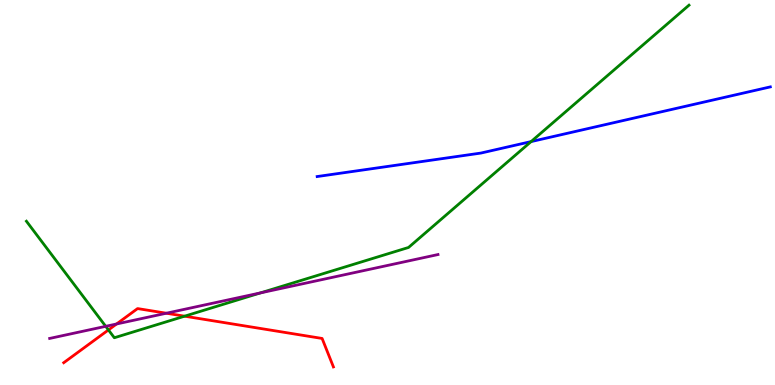[{'lines': ['blue', 'red'], 'intersections': []}, {'lines': ['green', 'red'], 'intersections': [{'x': 1.4, 'y': 1.43}, {'x': 2.38, 'y': 1.79}]}, {'lines': ['purple', 'red'], 'intersections': [{'x': 1.5, 'y': 1.58}, {'x': 2.15, 'y': 1.86}]}, {'lines': ['blue', 'green'], 'intersections': [{'x': 6.85, 'y': 6.32}]}, {'lines': ['blue', 'purple'], 'intersections': []}, {'lines': ['green', 'purple'], 'intersections': [{'x': 1.36, 'y': 1.52}, {'x': 3.36, 'y': 2.39}]}]